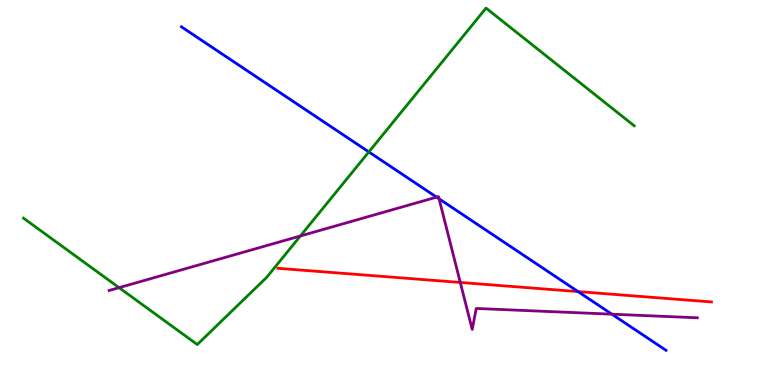[{'lines': ['blue', 'red'], 'intersections': [{'x': 7.46, 'y': 2.43}]}, {'lines': ['green', 'red'], 'intersections': []}, {'lines': ['purple', 'red'], 'intersections': [{'x': 5.94, 'y': 2.66}]}, {'lines': ['blue', 'green'], 'intersections': [{'x': 4.76, 'y': 6.05}]}, {'lines': ['blue', 'purple'], 'intersections': [{'x': 5.63, 'y': 4.88}, {'x': 5.67, 'y': 4.84}, {'x': 7.9, 'y': 1.84}]}, {'lines': ['green', 'purple'], 'intersections': [{'x': 1.54, 'y': 2.53}, {'x': 3.88, 'y': 3.87}]}]